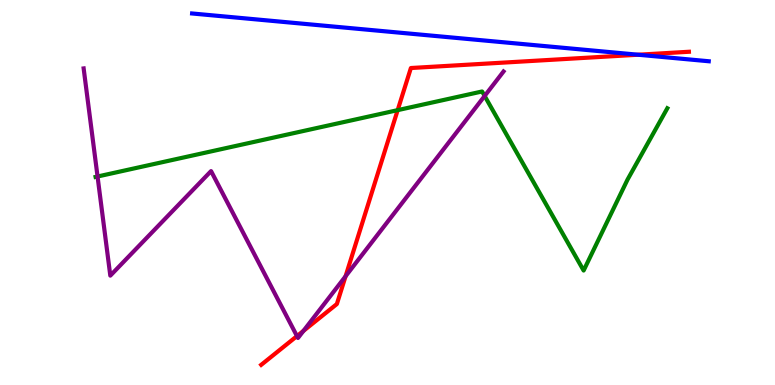[{'lines': ['blue', 'red'], 'intersections': [{'x': 8.23, 'y': 8.58}]}, {'lines': ['green', 'red'], 'intersections': [{'x': 5.13, 'y': 7.14}]}, {'lines': ['purple', 'red'], 'intersections': [{'x': 3.83, 'y': 1.27}, {'x': 3.92, 'y': 1.41}, {'x': 4.46, 'y': 2.82}]}, {'lines': ['blue', 'green'], 'intersections': []}, {'lines': ['blue', 'purple'], 'intersections': []}, {'lines': ['green', 'purple'], 'intersections': [{'x': 1.26, 'y': 5.42}, {'x': 6.25, 'y': 7.51}]}]